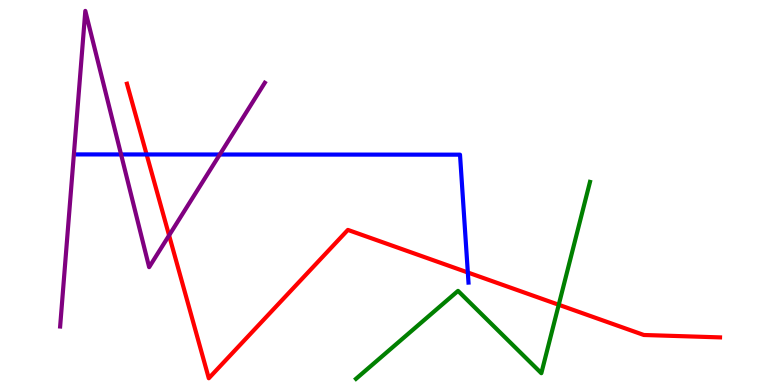[{'lines': ['blue', 'red'], 'intersections': [{'x': 1.89, 'y': 5.99}, {'x': 6.04, 'y': 2.92}]}, {'lines': ['green', 'red'], 'intersections': [{'x': 7.21, 'y': 2.08}]}, {'lines': ['purple', 'red'], 'intersections': [{'x': 2.18, 'y': 3.89}]}, {'lines': ['blue', 'green'], 'intersections': []}, {'lines': ['blue', 'purple'], 'intersections': [{'x': 1.56, 'y': 5.99}, {'x': 2.84, 'y': 5.99}]}, {'lines': ['green', 'purple'], 'intersections': []}]